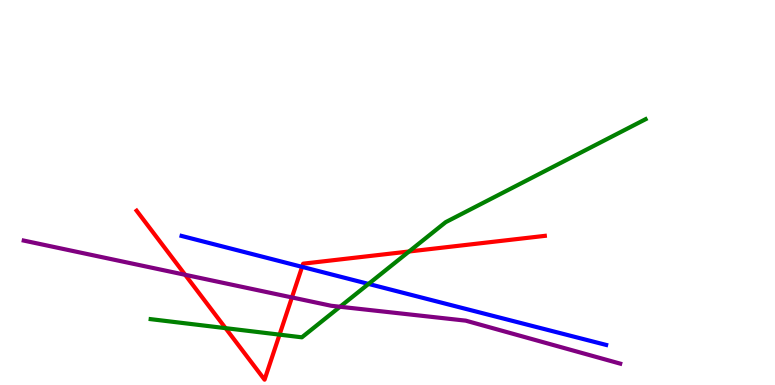[{'lines': ['blue', 'red'], 'intersections': [{'x': 3.9, 'y': 3.07}]}, {'lines': ['green', 'red'], 'intersections': [{'x': 2.91, 'y': 1.48}, {'x': 3.61, 'y': 1.31}, {'x': 5.28, 'y': 3.47}]}, {'lines': ['purple', 'red'], 'intersections': [{'x': 2.39, 'y': 2.86}, {'x': 3.77, 'y': 2.27}]}, {'lines': ['blue', 'green'], 'intersections': [{'x': 4.76, 'y': 2.63}]}, {'lines': ['blue', 'purple'], 'intersections': []}, {'lines': ['green', 'purple'], 'intersections': [{'x': 4.39, 'y': 2.03}]}]